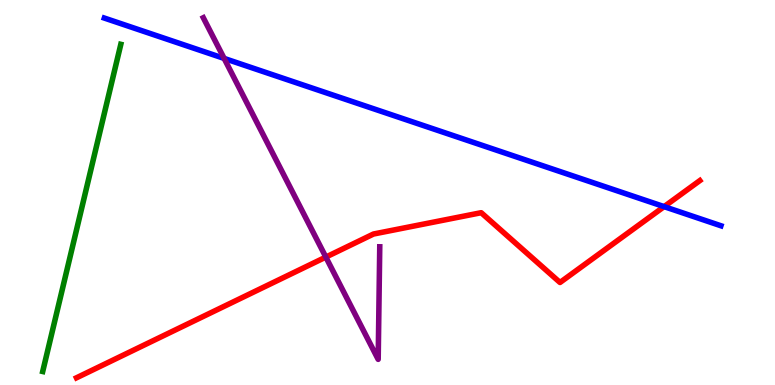[{'lines': ['blue', 'red'], 'intersections': [{'x': 8.57, 'y': 4.63}]}, {'lines': ['green', 'red'], 'intersections': []}, {'lines': ['purple', 'red'], 'intersections': [{'x': 4.2, 'y': 3.32}]}, {'lines': ['blue', 'green'], 'intersections': []}, {'lines': ['blue', 'purple'], 'intersections': [{'x': 2.89, 'y': 8.48}]}, {'lines': ['green', 'purple'], 'intersections': []}]